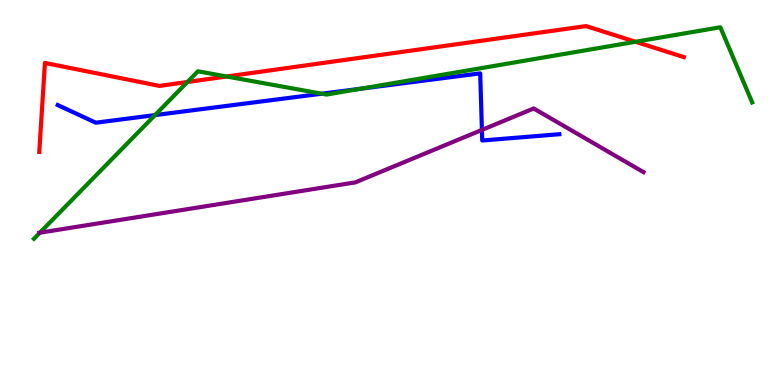[{'lines': ['blue', 'red'], 'intersections': []}, {'lines': ['green', 'red'], 'intersections': [{'x': 2.42, 'y': 7.87}, {'x': 2.92, 'y': 8.01}, {'x': 8.2, 'y': 8.92}]}, {'lines': ['purple', 'red'], 'intersections': []}, {'lines': ['blue', 'green'], 'intersections': [{'x': 2.0, 'y': 7.01}, {'x': 4.15, 'y': 7.57}, {'x': 4.66, 'y': 7.7}]}, {'lines': ['blue', 'purple'], 'intersections': [{'x': 6.22, 'y': 6.63}]}, {'lines': ['green', 'purple'], 'intersections': [{'x': 0.515, 'y': 3.96}]}]